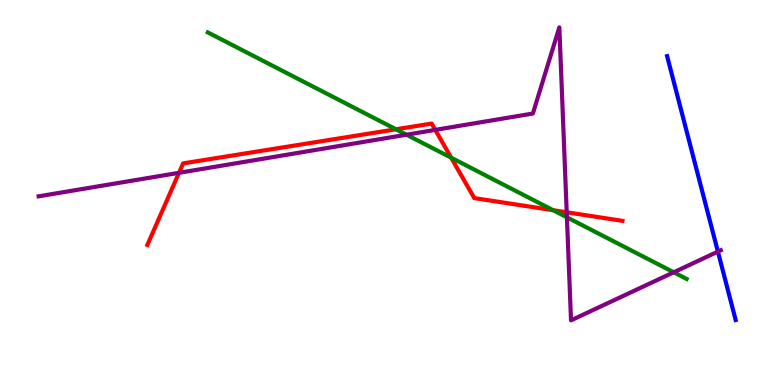[{'lines': ['blue', 'red'], 'intersections': []}, {'lines': ['green', 'red'], 'intersections': [{'x': 5.11, 'y': 6.64}, {'x': 5.82, 'y': 5.9}, {'x': 7.14, 'y': 4.54}]}, {'lines': ['purple', 'red'], 'intersections': [{'x': 2.31, 'y': 5.51}, {'x': 5.62, 'y': 6.63}, {'x': 7.31, 'y': 4.49}]}, {'lines': ['blue', 'green'], 'intersections': []}, {'lines': ['blue', 'purple'], 'intersections': [{'x': 9.26, 'y': 3.46}]}, {'lines': ['green', 'purple'], 'intersections': [{'x': 5.25, 'y': 6.5}, {'x': 7.32, 'y': 4.36}, {'x': 8.69, 'y': 2.93}]}]